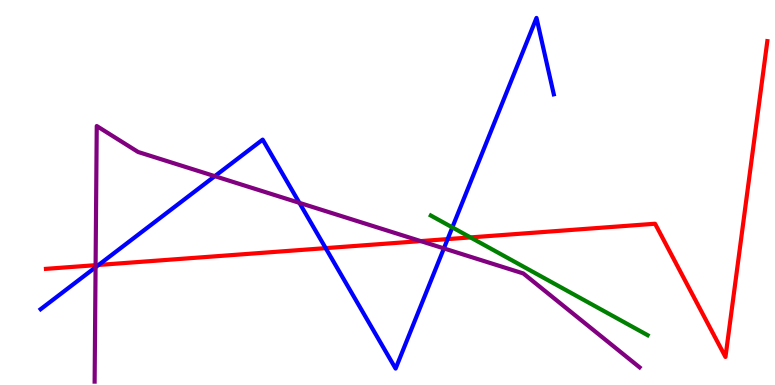[{'lines': ['blue', 'red'], 'intersections': [{'x': 1.27, 'y': 3.12}, {'x': 4.2, 'y': 3.55}, {'x': 5.78, 'y': 3.79}]}, {'lines': ['green', 'red'], 'intersections': [{'x': 6.07, 'y': 3.83}]}, {'lines': ['purple', 'red'], 'intersections': [{'x': 1.23, 'y': 3.11}, {'x': 5.43, 'y': 3.74}]}, {'lines': ['blue', 'green'], 'intersections': [{'x': 5.84, 'y': 4.09}]}, {'lines': ['blue', 'purple'], 'intersections': [{'x': 1.23, 'y': 3.06}, {'x': 2.77, 'y': 5.42}, {'x': 3.86, 'y': 4.73}, {'x': 5.73, 'y': 3.55}]}, {'lines': ['green', 'purple'], 'intersections': []}]